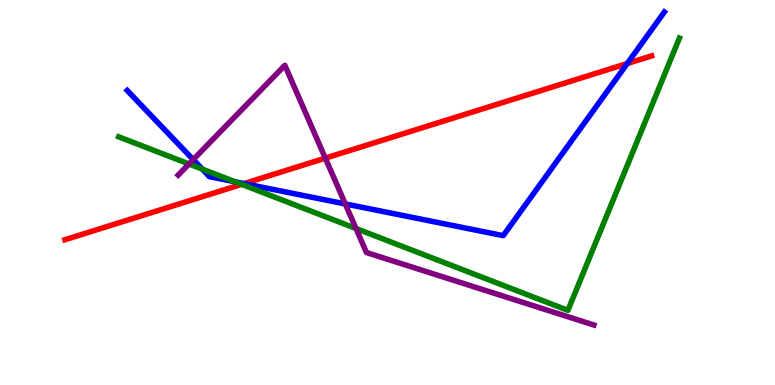[{'lines': ['blue', 'red'], 'intersections': [{'x': 3.15, 'y': 5.23}, {'x': 8.09, 'y': 8.35}]}, {'lines': ['green', 'red'], 'intersections': [{'x': 3.12, 'y': 5.21}]}, {'lines': ['purple', 'red'], 'intersections': [{'x': 4.2, 'y': 5.89}]}, {'lines': ['blue', 'green'], 'intersections': [{'x': 2.61, 'y': 5.61}, {'x': 3.03, 'y': 5.28}]}, {'lines': ['blue', 'purple'], 'intersections': [{'x': 2.49, 'y': 5.85}, {'x': 4.46, 'y': 4.7}]}, {'lines': ['green', 'purple'], 'intersections': [{'x': 2.44, 'y': 5.74}, {'x': 4.59, 'y': 4.06}]}]